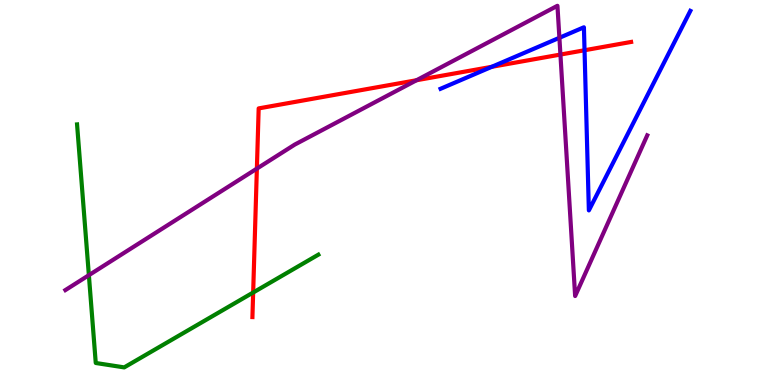[{'lines': ['blue', 'red'], 'intersections': [{'x': 6.35, 'y': 8.26}, {'x': 7.54, 'y': 8.69}]}, {'lines': ['green', 'red'], 'intersections': [{'x': 3.27, 'y': 2.4}]}, {'lines': ['purple', 'red'], 'intersections': [{'x': 3.31, 'y': 5.62}, {'x': 5.37, 'y': 7.92}, {'x': 7.23, 'y': 8.58}]}, {'lines': ['blue', 'green'], 'intersections': []}, {'lines': ['blue', 'purple'], 'intersections': [{'x': 7.22, 'y': 9.02}]}, {'lines': ['green', 'purple'], 'intersections': [{'x': 1.15, 'y': 2.85}]}]